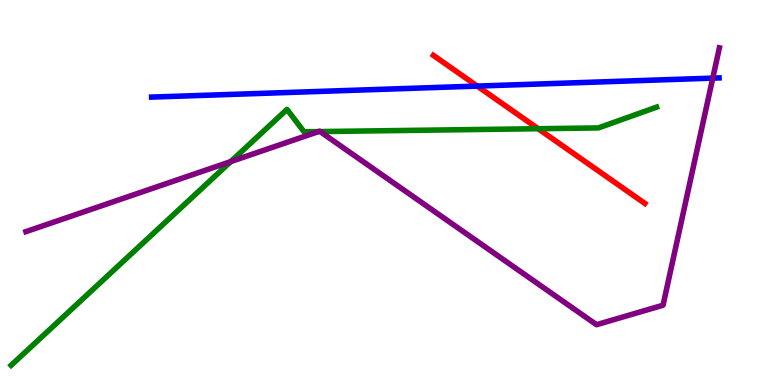[{'lines': ['blue', 'red'], 'intersections': [{'x': 6.16, 'y': 7.76}]}, {'lines': ['green', 'red'], 'intersections': [{'x': 6.94, 'y': 6.66}]}, {'lines': ['purple', 'red'], 'intersections': []}, {'lines': ['blue', 'green'], 'intersections': []}, {'lines': ['blue', 'purple'], 'intersections': [{'x': 9.2, 'y': 7.97}]}, {'lines': ['green', 'purple'], 'intersections': [{'x': 2.98, 'y': 5.8}, {'x': 4.11, 'y': 6.58}, {'x': 4.13, 'y': 6.58}]}]